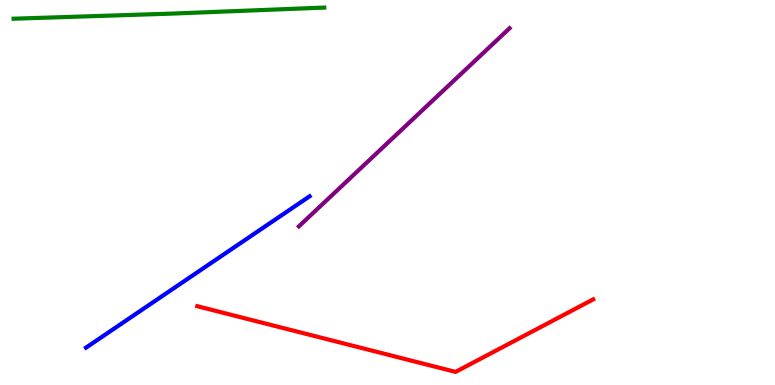[{'lines': ['blue', 'red'], 'intersections': []}, {'lines': ['green', 'red'], 'intersections': []}, {'lines': ['purple', 'red'], 'intersections': []}, {'lines': ['blue', 'green'], 'intersections': []}, {'lines': ['blue', 'purple'], 'intersections': []}, {'lines': ['green', 'purple'], 'intersections': []}]